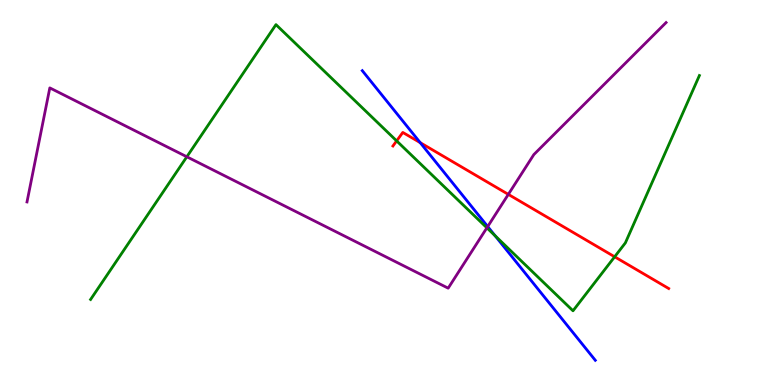[{'lines': ['blue', 'red'], 'intersections': [{'x': 5.42, 'y': 6.29}]}, {'lines': ['green', 'red'], 'intersections': [{'x': 5.12, 'y': 6.34}, {'x': 7.93, 'y': 3.33}]}, {'lines': ['purple', 'red'], 'intersections': [{'x': 6.56, 'y': 4.95}]}, {'lines': ['blue', 'green'], 'intersections': [{'x': 6.39, 'y': 3.88}]}, {'lines': ['blue', 'purple'], 'intersections': [{'x': 6.29, 'y': 4.12}]}, {'lines': ['green', 'purple'], 'intersections': [{'x': 2.41, 'y': 5.93}, {'x': 6.28, 'y': 4.08}]}]